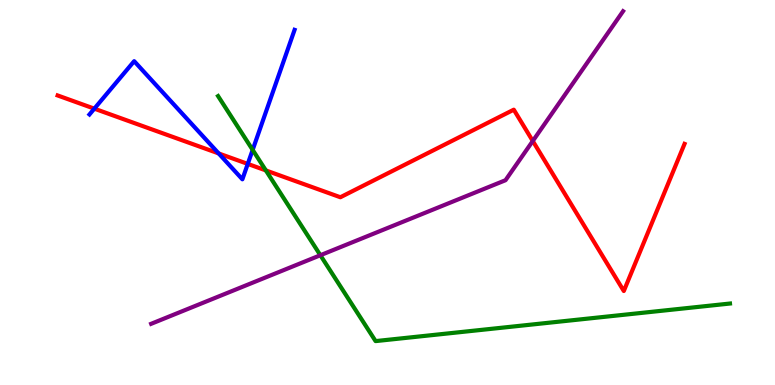[{'lines': ['blue', 'red'], 'intersections': [{'x': 1.22, 'y': 7.18}, {'x': 2.82, 'y': 6.01}, {'x': 3.2, 'y': 5.74}]}, {'lines': ['green', 'red'], 'intersections': [{'x': 3.43, 'y': 5.57}]}, {'lines': ['purple', 'red'], 'intersections': [{'x': 6.87, 'y': 6.34}]}, {'lines': ['blue', 'green'], 'intersections': [{'x': 3.26, 'y': 6.11}]}, {'lines': ['blue', 'purple'], 'intersections': []}, {'lines': ['green', 'purple'], 'intersections': [{'x': 4.13, 'y': 3.37}]}]